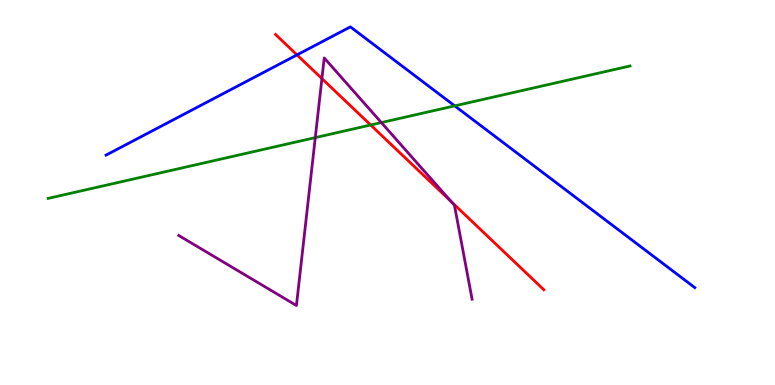[{'lines': ['blue', 'red'], 'intersections': [{'x': 3.83, 'y': 8.57}]}, {'lines': ['green', 'red'], 'intersections': [{'x': 4.78, 'y': 6.75}]}, {'lines': ['purple', 'red'], 'intersections': [{'x': 4.15, 'y': 7.96}, {'x': 5.82, 'y': 4.76}]}, {'lines': ['blue', 'green'], 'intersections': [{'x': 5.87, 'y': 7.25}]}, {'lines': ['blue', 'purple'], 'intersections': []}, {'lines': ['green', 'purple'], 'intersections': [{'x': 4.07, 'y': 6.43}, {'x': 4.92, 'y': 6.82}]}]